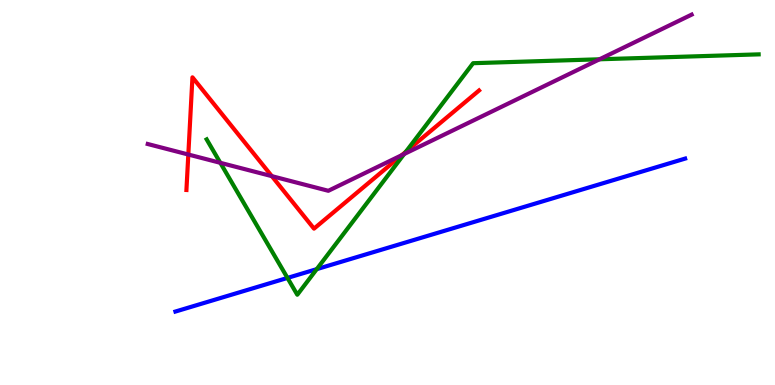[{'lines': ['blue', 'red'], 'intersections': []}, {'lines': ['green', 'red'], 'intersections': [{'x': 5.24, 'y': 6.06}]}, {'lines': ['purple', 'red'], 'intersections': [{'x': 2.43, 'y': 5.99}, {'x': 3.51, 'y': 5.42}, {'x': 5.18, 'y': 5.97}]}, {'lines': ['blue', 'green'], 'intersections': [{'x': 3.71, 'y': 2.78}, {'x': 4.09, 'y': 3.01}]}, {'lines': ['blue', 'purple'], 'intersections': []}, {'lines': ['green', 'purple'], 'intersections': [{'x': 2.84, 'y': 5.77}, {'x': 5.21, 'y': 6.0}, {'x': 7.74, 'y': 8.46}]}]